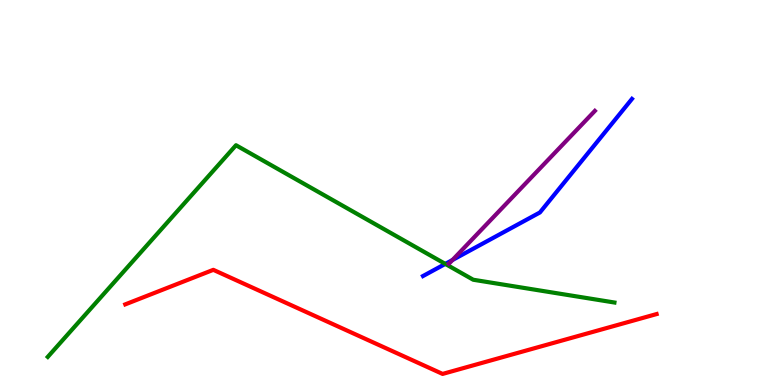[{'lines': ['blue', 'red'], 'intersections': []}, {'lines': ['green', 'red'], 'intersections': []}, {'lines': ['purple', 'red'], 'intersections': []}, {'lines': ['blue', 'green'], 'intersections': [{'x': 5.75, 'y': 3.15}]}, {'lines': ['blue', 'purple'], 'intersections': [{'x': 5.84, 'y': 3.25}]}, {'lines': ['green', 'purple'], 'intersections': []}]